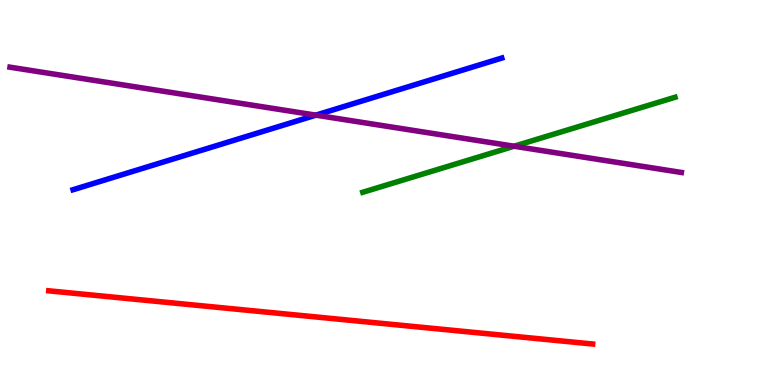[{'lines': ['blue', 'red'], 'intersections': []}, {'lines': ['green', 'red'], 'intersections': []}, {'lines': ['purple', 'red'], 'intersections': []}, {'lines': ['blue', 'green'], 'intersections': []}, {'lines': ['blue', 'purple'], 'intersections': [{'x': 4.08, 'y': 7.01}]}, {'lines': ['green', 'purple'], 'intersections': [{'x': 6.63, 'y': 6.2}]}]